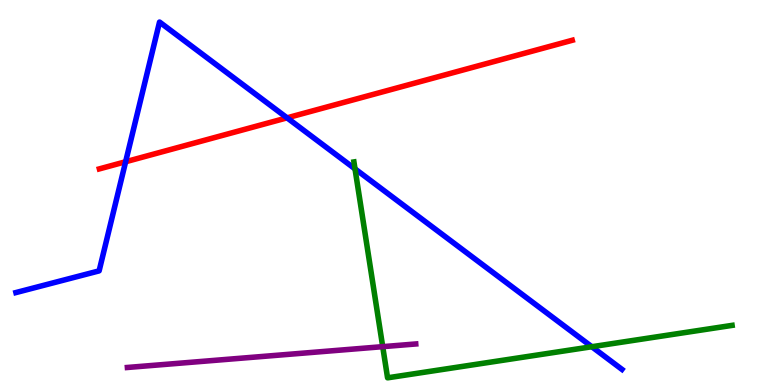[{'lines': ['blue', 'red'], 'intersections': [{'x': 1.62, 'y': 5.8}, {'x': 3.7, 'y': 6.94}]}, {'lines': ['green', 'red'], 'intersections': []}, {'lines': ['purple', 'red'], 'intersections': []}, {'lines': ['blue', 'green'], 'intersections': [{'x': 4.58, 'y': 5.61}, {'x': 7.64, 'y': 0.994}]}, {'lines': ['blue', 'purple'], 'intersections': []}, {'lines': ['green', 'purple'], 'intersections': [{'x': 4.94, 'y': 0.996}]}]